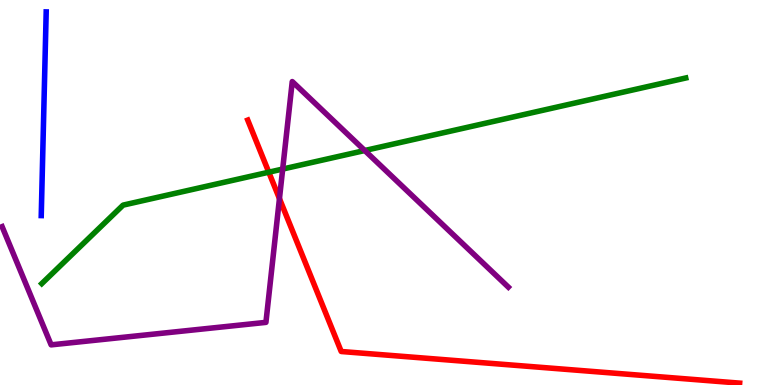[{'lines': ['blue', 'red'], 'intersections': []}, {'lines': ['green', 'red'], 'intersections': [{'x': 3.47, 'y': 5.53}]}, {'lines': ['purple', 'red'], 'intersections': [{'x': 3.61, 'y': 4.84}]}, {'lines': ['blue', 'green'], 'intersections': []}, {'lines': ['blue', 'purple'], 'intersections': []}, {'lines': ['green', 'purple'], 'intersections': [{'x': 3.65, 'y': 5.61}, {'x': 4.71, 'y': 6.09}]}]